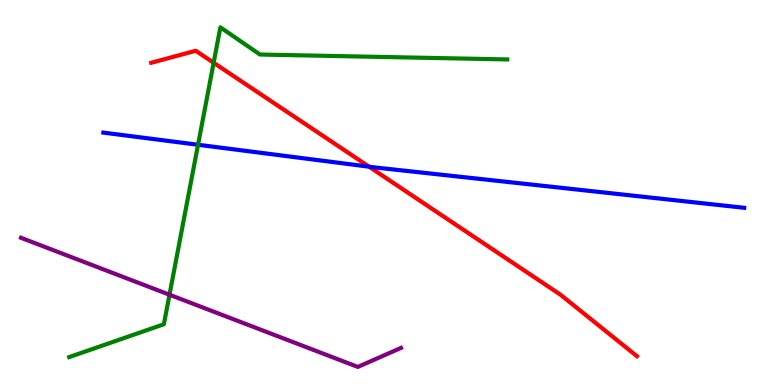[{'lines': ['blue', 'red'], 'intersections': [{'x': 4.76, 'y': 5.67}]}, {'lines': ['green', 'red'], 'intersections': [{'x': 2.76, 'y': 8.37}]}, {'lines': ['purple', 'red'], 'intersections': []}, {'lines': ['blue', 'green'], 'intersections': [{'x': 2.56, 'y': 6.24}]}, {'lines': ['blue', 'purple'], 'intersections': []}, {'lines': ['green', 'purple'], 'intersections': [{'x': 2.19, 'y': 2.34}]}]